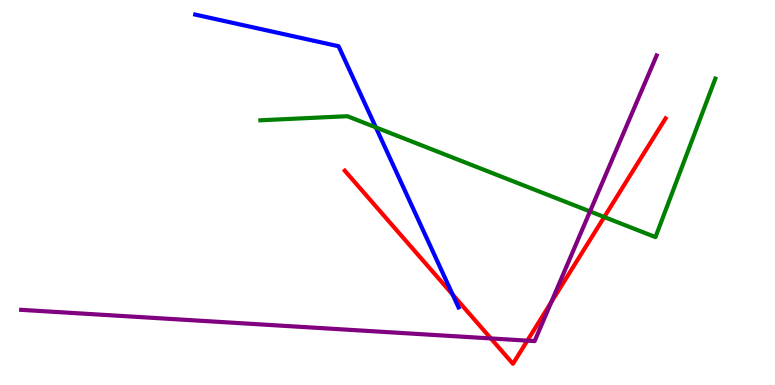[{'lines': ['blue', 'red'], 'intersections': [{'x': 5.84, 'y': 2.35}]}, {'lines': ['green', 'red'], 'intersections': [{'x': 7.8, 'y': 4.36}]}, {'lines': ['purple', 'red'], 'intersections': [{'x': 6.33, 'y': 1.21}, {'x': 6.8, 'y': 1.15}, {'x': 7.11, 'y': 2.15}]}, {'lines': ['blue', 'green'], 'intersections': [{'x': 4.85, 'y': 6.69}]}, {'lines': ['blue', 'purple'], 'intersections': []}, {'lines': ['green', 'purple'], 'intersections': [{'x': 7.61, 'y': 4.51}]}]